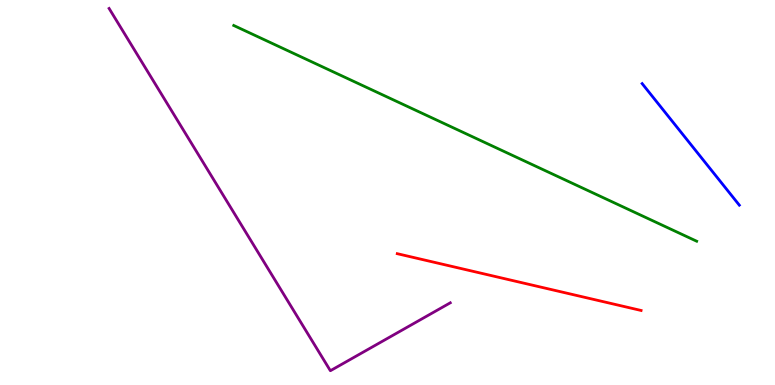[{'lines': ['blue', 'red'], 'intersections': []}, {'lines': ['green', 'red'], 'intersections': []}, {'lines': ['purple', 'red'], 'intersections': []}, {'lines': ['blue', 'green'], 'intersections': []}, {'lines': ['blue', 'purple'], 'intersections': []}, {'lines': ['green', 'purple'], 'intersections': []}]